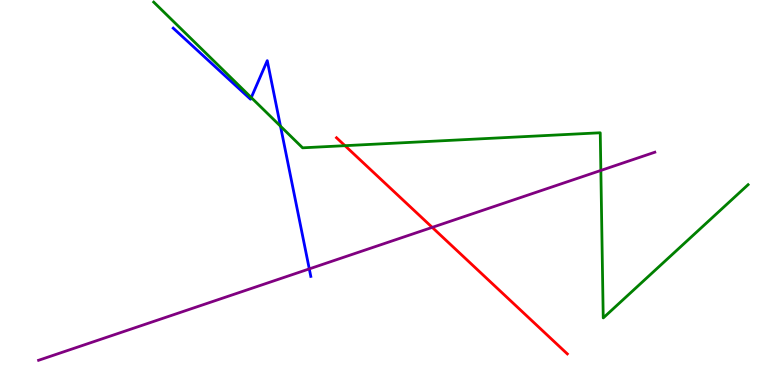[{'lines': ['blue', 'red'], 'intersections': []}, {'lines': ['green', 'red'], 'intersections': [{'x': 4.45, 'y': 6.22}]}, {'lines': ['purple', 'red'], 'intersections': [{'x': 5.58, 'y': 4.09}]}, {'lines': ['blue', 'green'], 'intersections': [{'x': 3.24, 'y': 7.47}, {'x': 3.62, 'y': 6.72}]}, {'lines': ['blue', 'purple'], 'intersections': [{'x': 3.99, 'y': 3.02}]}, {'lines': ['green', 'purple'], 'intersections': [{'x': 7.75, 'y': 5.57}]}]